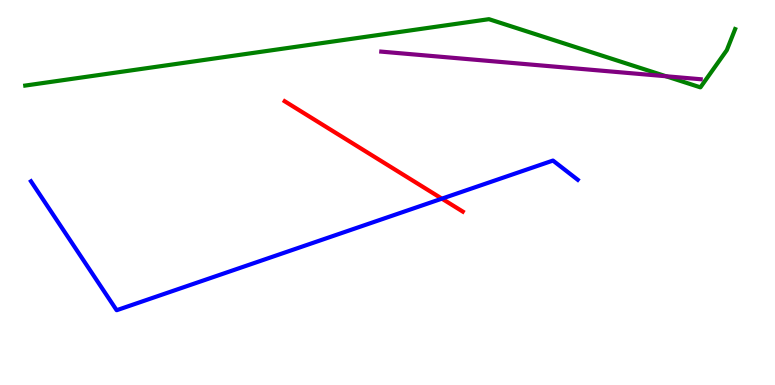[{'lines': ['blue', 'red'], 'intersections': [{'x': 5.7, 'y': 4.84}]}, {'lines': ['green', 'red'], 'intersections': []}, {'lines': ['purple', 'red'], 'intersections': []}, {'lines': ['blue', 'green'], 'intersections': []}, {'lines': ['blue', 'purple'], 'intersections': []}, {'lines': ['green', 'purple'], 'intersections': [{'x': 8.59, 'y': 8.02}]}]